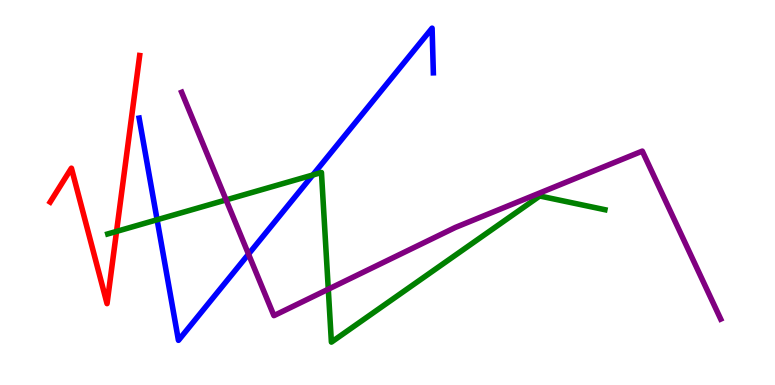[{'lines': ['blue', 'red'], 'intersections': []}, {'lines': ['green', 'red'], 'intersections': [{'x': 1.5, 'y': 3.99}]}, {'lines': ['purple', 'red'], 'intersections': []}, {'lines': ['blue', 'green'], 'intersections': [{'x': 2.03, 'y': 4.29}, {'x': 4.04, 'y': 5.45}]}, {'lines': ['blue', 'purple'], 'intersections': [{'x': 3.21, 'y': 3.4}]}, {'lines': ['green', 'purple'], 'intersections': [{'x': 2.92, 'y': 4.81}, {'x': 4.24, 'y': 2.49}]}]